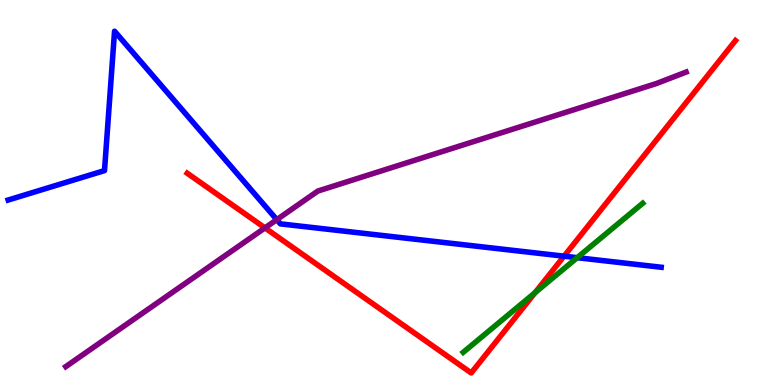[{'lines': ['blue', 'red'], 'intersections': [{'x': 7.28, 'y': 3.35}]}, {'lines': ['green', 'red'], 'intersections': [{'x': 6.9, 'y': 2.4}]}, {'lines': ['purple', 'red'], 'intersections': [{'x': 3.42, 'y': 4.08}]}, {'lines': ['blue', 'green'], 'intersections': [{'x': 7.45, 'y': 3.31}]}, {'lines': ['blue', 'purple'], 'intersections': [{'x': 3.57, 'y': 4.29}]}, {'lines': ['green', 'purple'], 'intersections': []}]